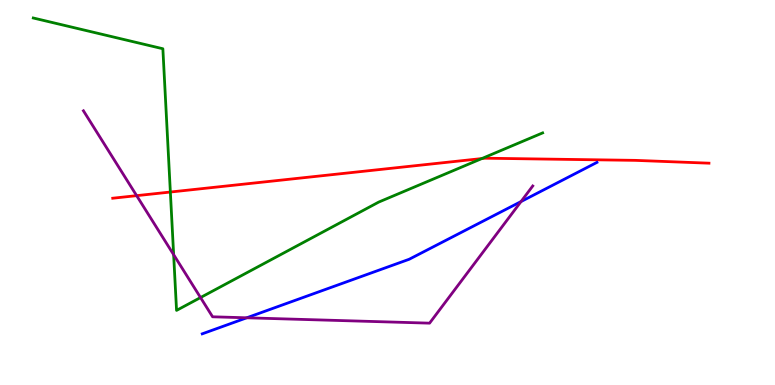[{'lines': ['blue', 'red'], 'intersections': []}, {'lines': ['green', 'red'], 'intersections': [{'x': 2.2, 'y': 5.01}, {'x': 6.22, 'y': 5.88}]}, {'lines': ['purple', 'red'], 'intersections': [{'x': 1.76, 'y': 4.92}]}, {'lines': ['blue', 'green'], 'intersections': []}, {'lines': ['blue', 'purple'], 'intersections': [{'x': 3.18, 'y': 1.75}, {'x': 6.72, 'y': 4.76}]}, {'lines': ['green', 'purple'], 'intersections': [{'x': 2.24, 'y': 3.39}, {'x': 2.59, 'y': 2.27}]}]